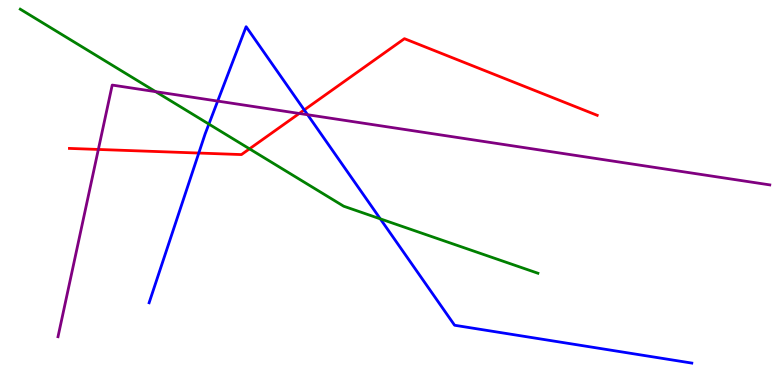[{'lines': ['blue', 'red'], 'intersections': [{'x': 2.56, 'y': 6.02}, {'x': 3.93, 'y': 7.14}]}, {'lines': ['green', 'red'], 'intersections': [{'x': 3.22, 'y': 6.13}]}, {'lines': ['purple', 'red'], 'intersections': [{'x': 1.27, 'y': 6.12}, {'x': 3.86, 'y': 7.05}]}, {'lines': ['blue', 'green'], 'intersections': [{'x': 2.7, 'y': 6.78}, {'x': 4.91, 'y': 4.32}]}, {'lines': ['blue', 'purple'], 'intersections': [{'x': 2.81, 'y': 7.37}, {'x': 3.97, 'y': 7.02}]}, {'lines': ['green', 'purple'], 'intersections': [{'x': 2.01, 'y': 7.62}]}]